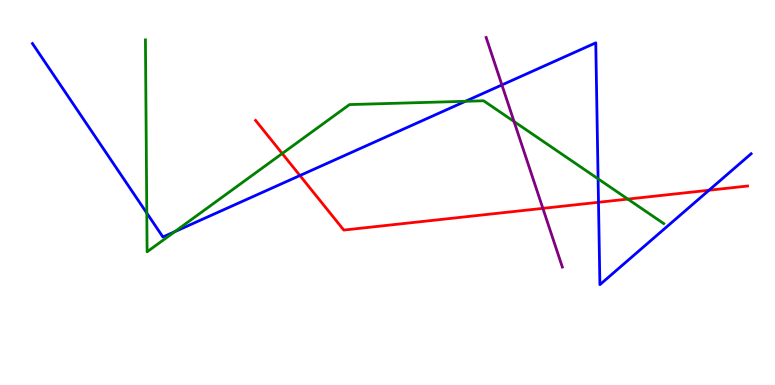[{'lines': ['blue', 'red'], 'intersections': [{'x': 3.87, 'y': 5.44}, {'x': 7.72, 'y': 4.75}, {'x': 9.15, 'y': 5.06}]}, {'lines': ['green', 'red'], 'intersections': [{'x': 3.64, 'y': 6.01}, {'x': 8.1, 'y': 4.83}]}, {'lines': ['purple', 'red'], 'intersections': [{'x': 7.0, 'y': 4.59}]}, {'lines': ['blue', 'green'], 'intersections': [{'x': 1.89, 'y': 4.47}, {'x': 2.25, 'y': 3.98}, {'x': 6.01, 'y': 7.37}, {'x': 7.72, 'y': 5.36}]}, {'lines': ['blue', 'purple'], 'intersections': [{'x': 6.48, 'y': 7.79}]}, {'lines': ['green', 'purple'], 'intersections': [{'x': 6.63, 'y': 6.84}]}]